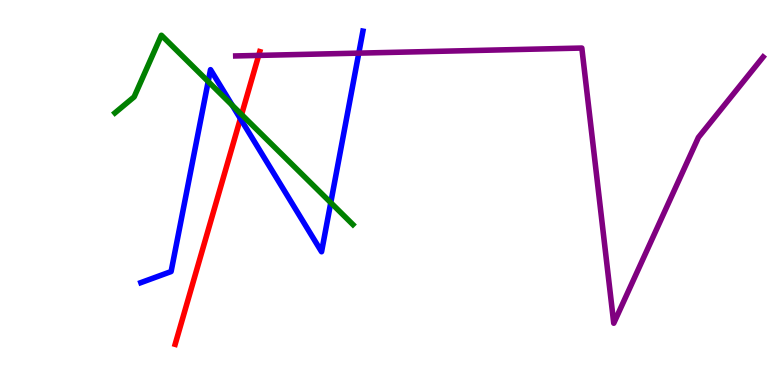[{'lines': ['blue', 'red'], 'intersections': [{'x': 3.1, 'y': 6.92}]}, {'lines': ['green', 'red'], 'intersections': [{'x': 3.12, 'y': 7.03}]}, {'lines': ['purple', 'red'], 'intersections': [{'x': 3.34, 'y': 8.56}]}, {'lines': ['blue', 'green'], 'intersections': [{'x': 2.69, 'y': 7.88}, {'x': 3.0, 'y': 7.26}, {'x': 4.27, 'y': 4.74}]}, {'lines': ['blue', 'purple'], 'intersections': [{'x': 4.63, 'y': 8.62}]}, {'lines': ['green', 'purple'], 'intersections': []}]